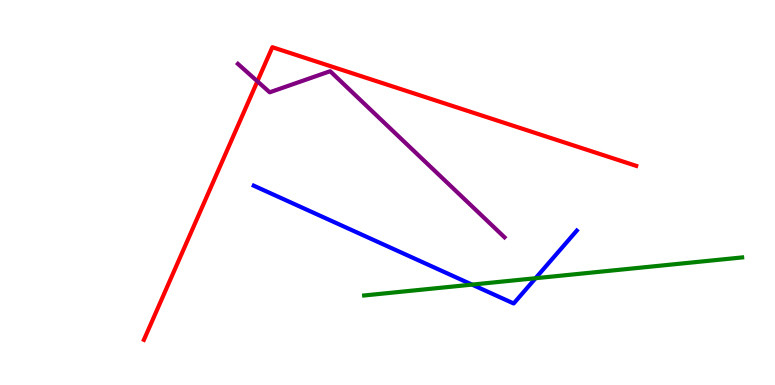[{'lines': ['blue', 'red'], 'intersections': []}, {'lines': ['green', 'red'], 'intersections': []}, {'lines': ['purple', 'red'], 'intersections': [{'x': 3.32, 'y': 7.89}]}, {'lines': ['blue', 'green'], 'intersections': [{'x': 6.09, 'y': 2.61}, {'x': 6.91, 'y': 2.77}]}, {'lines': ['blue', 'purple'], 'intersections': []}, {'lines': ['green', 'purple'], 'intersections': []}]